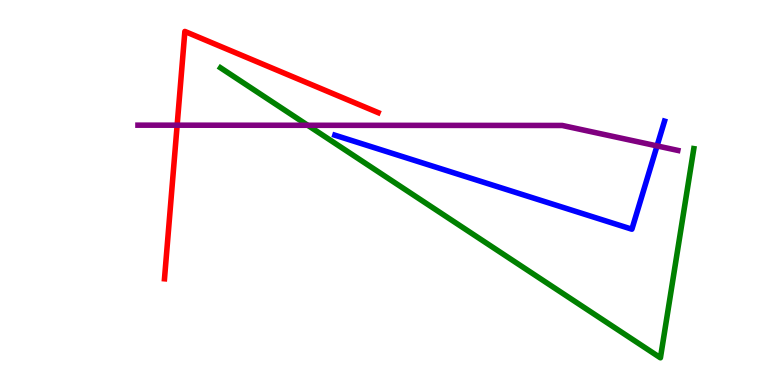[{'lines': ['blue', 'red'], 'intersections': []}, {'lines': ['green', 'red'], 'intersections': []}, {'lines': ['purple', 'red'], 'intersections': [{'x': 2.29, 'y': 6.75}]}, {'lines': ['blue', 'green'], 'intersections': []}, {'lines': ['blue', 'purple'], 'intersections': [{'x': 8.48, 'y': 6.21}]}, {'lines': ['green', 'purple'], 'intersections': [{'x': 3.97, 'y': 6.75}]}]